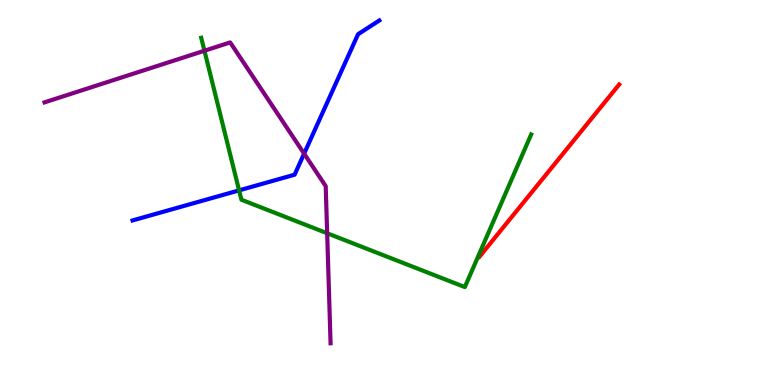[{'lines': ['blue', 'red'], 'intersections': []}, {'lines': ['green', 'red'], 'intersections': []}, {'lines': ['purple', 'red'], 'intersections': []}, {'lines': ['blue', 'green'], 'intersections': [{'x': 3.09, 'y': 5.06}]}, {'lines': ['blue', 'purple'], 'intersections': [{'x': 3.92, 'y': 6.01}]}, {'lines': ['green', 'purple'], 'intersections': [{'x': 2.64, 'y': 8.68}, {'x': 4.22, 'y': 3.94}]}]